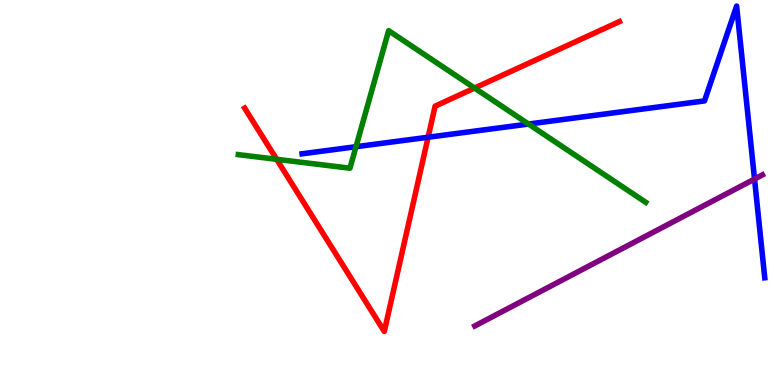[{'lines': ['blue', 'red'], 'intersections': [{'x': 5.52, 'y': 6.44}]}, {'lines': ['green', 'red'], 'intersections': [{'x': 3.57, 'y': 5.86}, {'x': 6.12, 'y': 7.71}]}, {'lines': ['purple', 'red'], 'intersections': []}, {'lines': ['blue', 'green'], 'intersections': [{'x': 4.59, 'y': 6.19}, {'x': 6.82, 'y': 6.78}]}, {'lines': ['blue', 'purple'], 'intersections': [{'x': 9.74, 'y': 5.35}]}, {'lines': ['green', 'purple'], 'intersections': []}]